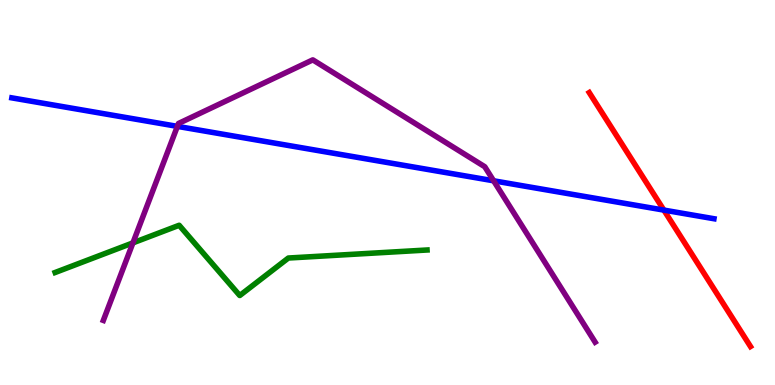[{'lines': ['blue', 'red'], 'intersections': [{'x': 8.57, 'y': 4.54}]}, {'lines': ['green', 'red'], 'intersections': []}, {'lines': ['purple', 'red'], 'intersections': []}, {'lines': ['blue', 'green'], 'intersections': []}, {'lines': ['blue', 'purple'], 'intersections': [{'x': 2.29, 'y': 6.72}, {'x': 6.37, 'y': 5.3}]}, {'lines': ['green', 'purple'], 'intersections': [{'x': 1.72, 'y': 3.69}]}]